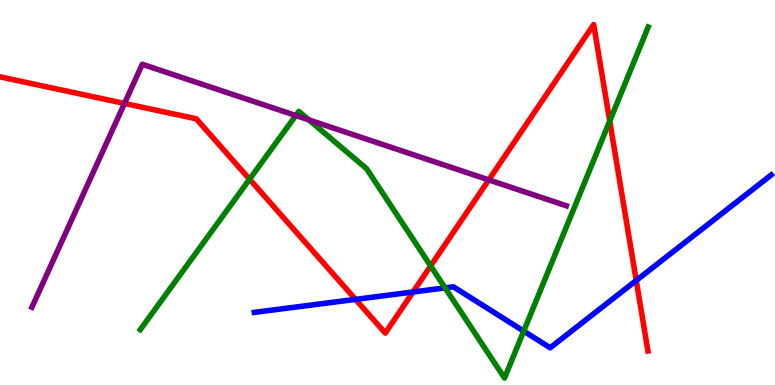[{'lines': ['blue', 'red'], 'intersections': [{'x': 4.59, 'y': 2.22}, {'x': 5.33, 'y': 2.42}, {'x': 8.21, 'y': 2.71}]}, {'lines': ['green', 'red'], 'intersections': [{'x': 3.22, 'y': 5.35}, {'x': 5.56, 'y': 3.09}, {'x': 7.87, 'y': 6.86}]}, {'lines': ['purple', 'red'], 'intersections': [{'x': 1.61, 'y': 7.31}, {'x': 6.31, 'y': 5.33}]}, {'lines': ['blue', 'green'], 'intersections': [{'x': 5.74, 'y': 2.52}, {'x': 6.76, 'y': 1.4}]}, {'lines': ['blue', 'purple'], 'intersections': []}, {'lines': ['green', 'purple'], 'intersections': [{'x': 3.82, 'y': 7.0}, {'x': 3.98, 'y': 6.89}]}]